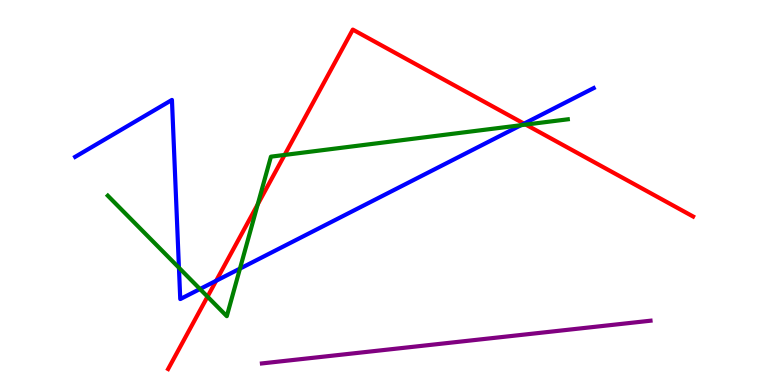[{'lines': ['blue', 'red'], 'intersections': [{'x': 2.79, 'y': 2.71}, {'x': 6.76, 'y': 6.79}]}, {'lines': ['green', 'red'], 'intersections': [{'x': 2.68, 'y': 2.29}, {'x': 3.33, 'y': 4.69}, {'x': 3.67, 'y': 5.98}, {'x': 6.78, 'y': 6.76}]}, {'lines': ['purple', 'red'], 'intersections': []}, {'lines': ['blue', 'green'], 'intersections': [{'x': 2.31, 'y': 3.05}, {'x': 2.58, 'y': 2.49}, {'x': 3.1, 'y': 3.02}, {'x': 6.72, 'y': 6.75}]}, {'lines': ['blue', 'purple'], 'intersections': []}, {'lines': ['green', 'purple'], 'intersections': []}]